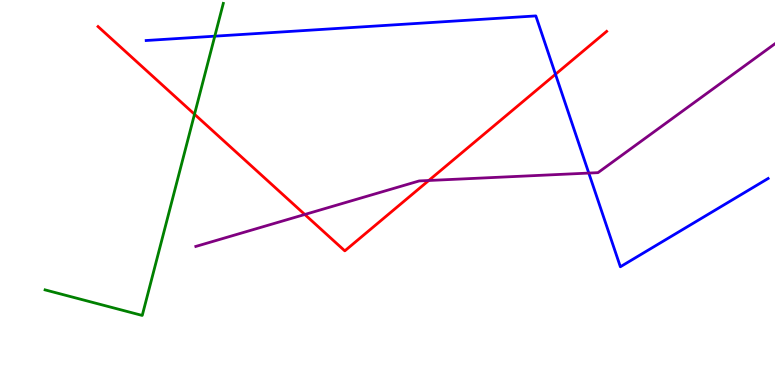[{'lines': ['blue', 'red'], 'intersections': [{'x': 7.17, 'y': 8.07}]}, {'lines': ['green', 'red'], 'intersections': [{'x': 2.51, 'y': 7.03}]}, {'lines': ['purple', 'red'], 'intersections': [{'x': 3.93, 'y': 4.43}, {'x': 5.53, 'y': 5.31}]}, {'lines': ['blue', 'green'], 'intersections': [{'x': 2.77, 'y': 9.06}]}, {'lines': ['blue', 'purple'], 'intersections': [{'x': 7.6, 'y': 5.5}]}, {'lines': ['green', 'purple'], 'intersections': []}]